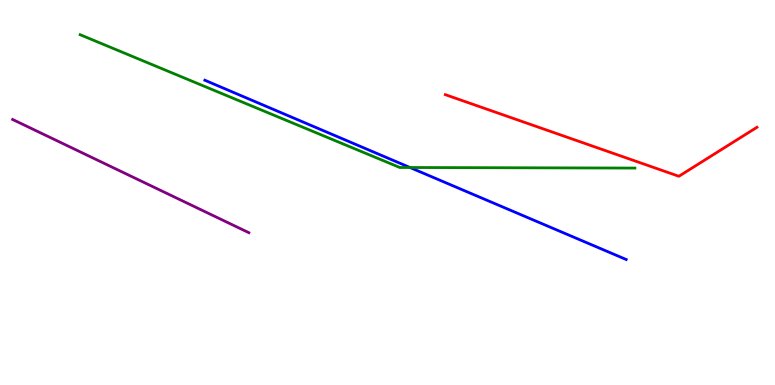[{'lines': ['blue', 'red'], 'intersections': []}, {'lines': ['green', 'red'], 'intersections': []}, {'lines': ['purple', 'red'], 'intersections': []}, {'lines': ['blue', 'green'], 'intersections': [{'x': 5.29, 'y': 5.65}]}, {'lines': ['blue', 'purple'], 'intersections': []}, {'lines': ['green', 'purple'], 'intersections': []}]